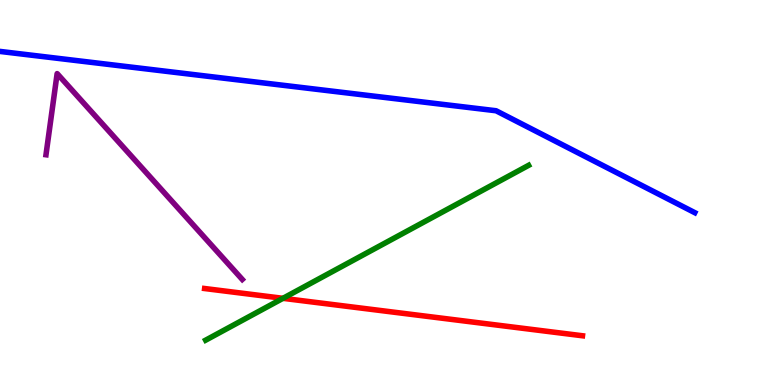[{'lines': ['blue', 'red'], 'intersections': []}, {'lines': ['green', 'red'], 'intersections': [{'x': 3.65, 'y': 2.25}]}, {'lines': ['purple', 'red'], 'intersections': []}, {'lines': ['blue', 'green'], 'intersections': []}, {'lines': ['blue', 'purple'], 'intersections': []}, {'lines': ['green', 'purple'], 'intersections': []}]